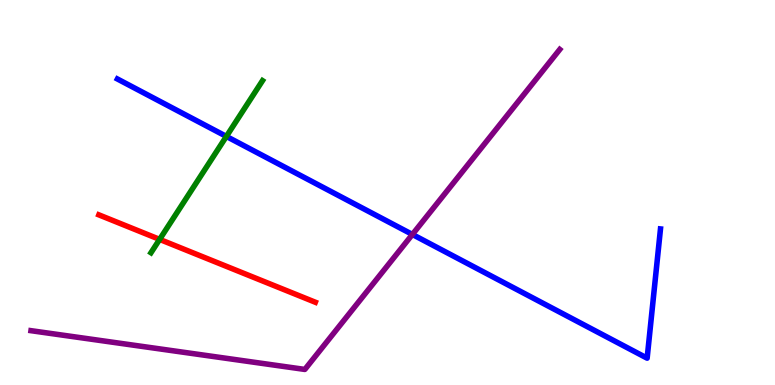[{'lines': ['blue', 'red'], 'intersections': []}, {'lines': ['green', 'red'], 'intersections': [{'x': 2.06, 'y': 3.78}]}, {'lines': ['purple', 'red'], 'intersections': []}, {'lines': ['blue', 'green'], 'intersections': [{'x': 2.92, 'y': 6.46}]}, {'lines': ['blue', 'purple'], 'intersections': [{'x': 5.32, 'y': 3.91}]}, {'lines': ['green', 'purple'], 'intersections': []}]